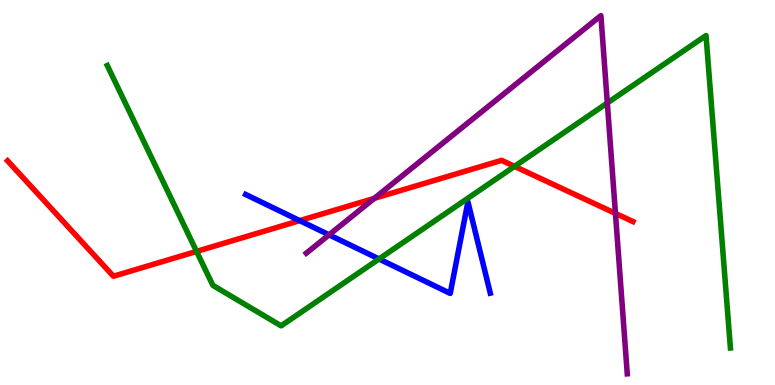[{'lines': ['blue', 'red'], 'intersections': [{'x': 3.87, 'y': 4.27}]}, {'lines': ['green', 'red'], 'intersections': [{'x': 2.54, 'y': 3.47}, {'x': 6.64, 'y': 5.68}]}, {'lines': ['purple', 'red'], 'intersections': [{'x': 4.83, 'y': 4.85}, {'x': 7.94, 'y': 4.46}]}, {'lines': ['blue', 'green'], 'intersections': [{'x': 4.89, 'y': 3.27}]}, {'lines': ['blue', 'purple'], 'intersections': [{'x': 4.25, 'y': 3.9}]}, {'lines': ['green', 'purple'], 'intersections': [{'x': 7.84, 'y': 7.33}]}]